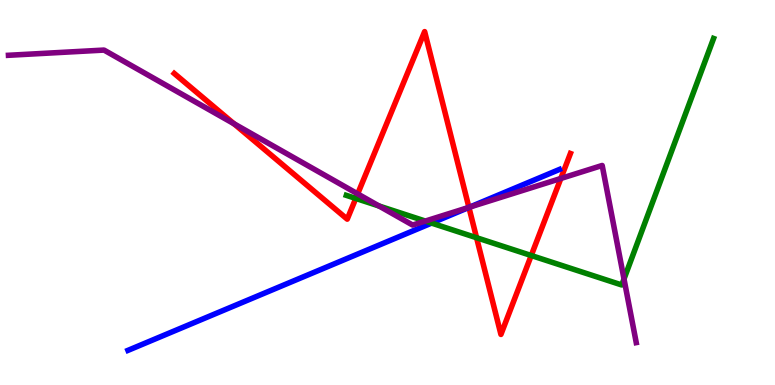[{'lines': ['blue', 'red'], 'intersections': [{'x': 6.05, 'y': 4.61}]}, {'lines': ['green', 'red'], 'intersections': [{'x': 4.59, 'y': 4.85}, {'x': 6.15, 'y': 3.83}, {'x': 6.85, 'y': 3.36}]}, {'lines': ['purple', 'red'], 'intersections': [{'x': 3.02, 'y': 6.79}, {'x': 4.62, 'y': 4.96}, {'x': 6.05, 'y': 4.61}, {'x': 7.24, 'y': 5.36}]}, {'lines': ['blue', 'green'], 'intersections': [{'x': 5.57, 'y': 4.21}]}, {'lines': ['blue', 'purple'], 'intersections': [{'x': 6.06, 'y': 4.62}]}, {'lines': ['green', 'purple'], 'intersections': [{'x': 4.89, 'y': 4.65}, {'x': 5.49, 'y': 4.26}, {'x': 8.05, 'y': 2.75}]}]